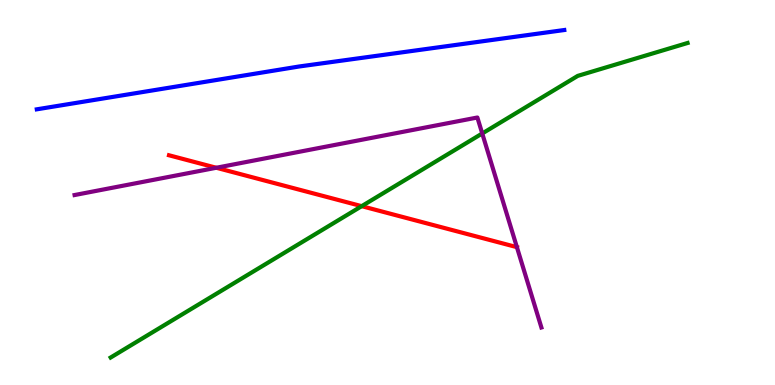[{'lines': ['blue', 'red'], 'intersections': []}, {'lines': ['green', 'red'], 'intersections': [{'x': 4.67, 'y': 4.65}]}, {'lines': ['purple', 'red'], 'intersections': [{'x': 2.79, 'y': 5.64}, {'x': 6.67, 'y': 3.58}]}, {'lines': ['blue', 'green'], 'intersections': []}, {'lines': ['blue', 'purple'], 'intersections': []}, {'lines': ['green', 'purple'], 'intersections': [{'x': 6.22, 'y': 6.53}]}]